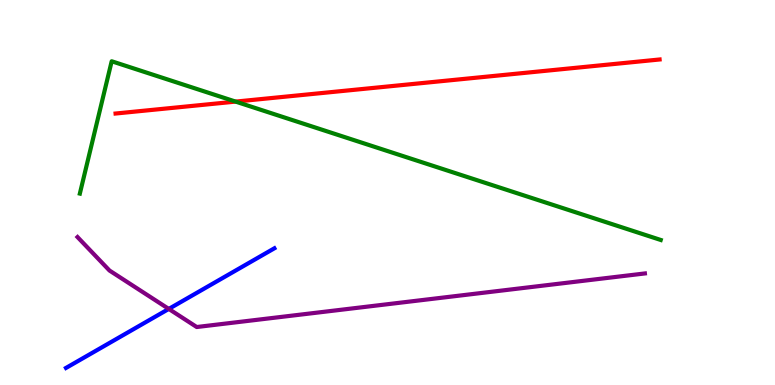[{'lines': ['blue', 'red'], 'intersections': []}, {'lines': ['green', 'red'], 'intersections': [{'x': 3.04, 'y': 7.36}]}, {'lines': ['purple', 'red'], 'intersections': []}, {'lines': ['blue', 'green'], 'intersections': []}, {'lines': ['blue', 'purple'], 'intersections': [{'x': 2.18, 'y': 1.98}]}, {'lines': ['green', 'purple'], 'intersections': []}]